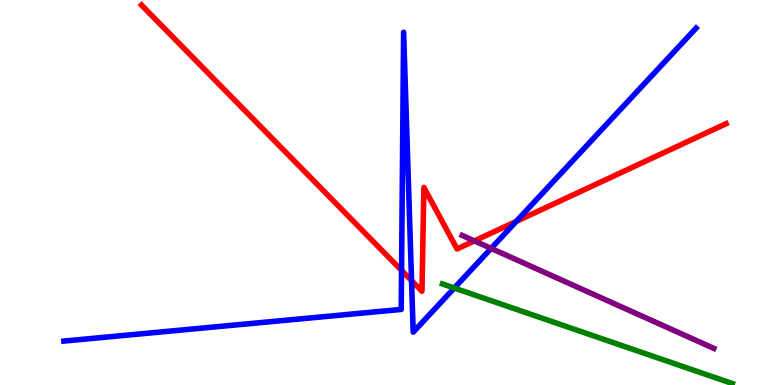[{'lines': ['blue', 'red'], 'intersections': [{'x': 5.18, 'y': 2.98}, {'x': 5.31, 'y': 2.71}, {'x': 6.66, 'y': 4.25}]}, {'lines': ['green', 'red'], 'intersections': []}, {'lines': ['purple', 'red'], 'intersections': [{'x': 6.12, 'y': 3.74}]}, {'lines': ['blue', 'green'], 'intersections': [{'x': 5.86, 'y': 2.52}]}, {'lines': ['blue', 'purple'], 'intersections': [{'x': 6.34, 'y': 3.55}]}, {'lines': ['green', 'purple'], 'intersections': []}]